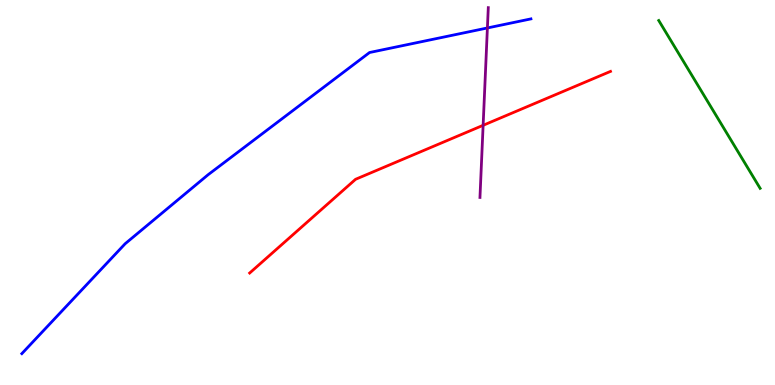[{'lines': ['blue', 'red'], 'intersections': []}, {'lines': ['green', 'red'], 'intersections': []}, {'lines': ['purple', 'red'], 'intersections': [{'x': 6.23, 'y': 6.75}]}, {'lines': ['blue', 'green'], 'intersections': []}, {'lines': ['blue', 'purple'], 'intersections': [{'x': 6.29, 'y': 9.27}]}, {'lines': ['green', 'purple'], 'intersections': []}]